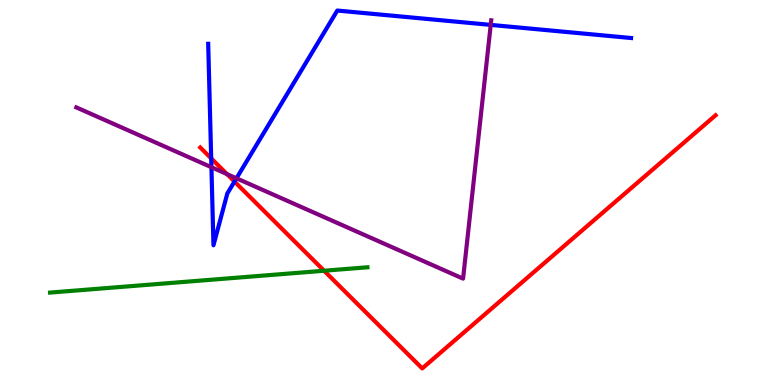[{'lines': ['blue', 'red'], 'intersections': [{'x': 2.73, 'y': 5.89}, {'x': 3.03, 'y': 5.28}]}, {'lines': ['green', 'red'], 'intersections': [{'x': 4.18, 'y': 2.97}]}, {'lines': ['purple', 'red'], 'intersections': [{'x': 2.93, 'y': 5.48}]}, {'lines': ['blue', 'green'], 'intersections': []}, {'lines': ['blue', 'purple'], 'intersections': [{'x': 2.73, 'y': 5.66}, {'x': 3.05, 'y': 5.37}, {'x': 6.33, 'y': 9.35}]}, {'lines': ['green', 'purple'], 'intersections': []}]